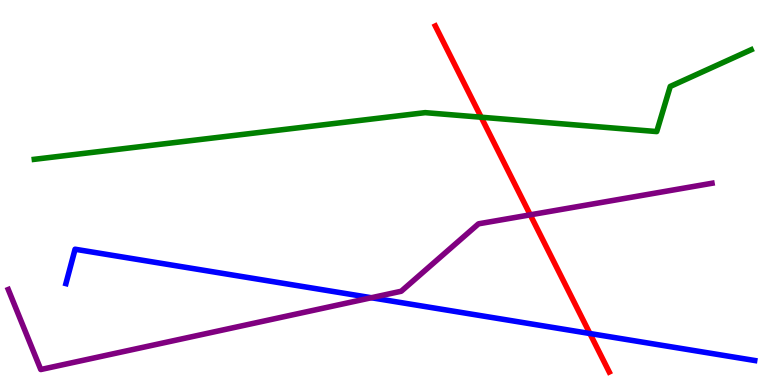[{'lines': ['blue', 'red'], 'intersections': [{'x': 7.61, 'y': 1.34}]}, {'lines': ['green', 'red'], 'intersections': [{'x': 6.21, 'y': 6.96}]}, {'lines': ['purple', 'red'], 'intersections': [{'x': 6.84, 'y': 4.42}]}, {'lines': ['blue', 'green'], 'intersections': []}, {'lines': ['blue', 'purple'], 'intersections': [{'x': 4.79, 'y': 2.27}]}, {'lines': ['green', 'purple'], 'intersections': []}]